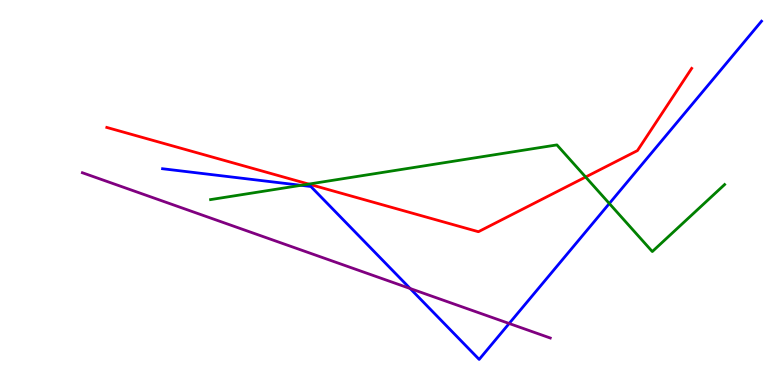[{'lines': ['blue', 'red'], 'intersections': []}, {'lines': ['green', 'red'], 'intersections': [{'x': 3.98, 'y': 5.22}, {'x': 7.56, 'y': 5.4}]}, {'lines': ['purple', 'red'], 'intersections': []}, {'lines': ['blue', 'green'], 'intersections': [{'x': 3.88, 'y': 5.19}, {'x': 7.86, 'y': 4.71}]}, {'lines': ['blue', 'purple'], 'intersections': [{'x': 5.29, 'y': 2.51}, {'x': 6.57, 'y': 1.6}]}, {'lines': ['green', 'purple'], 'intersections': []}]